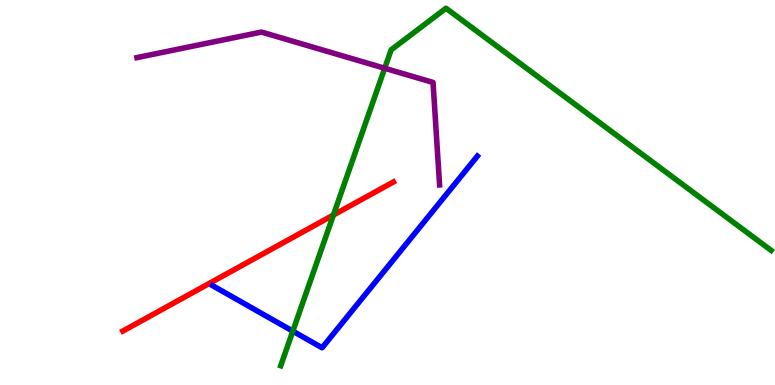[{'lines': ['blue', 'red'], 'intersections': []}, {'lines': ['green', 'red'], 'intersections': [{'x': 4.3, 'y': 4.41}]}, {'lines': ['purple', 'red'], 'intersections': []}, {'lines': ['blue', 'green'], 'intersections': [{'x': 3.78, 'y': 1.4}]}, {'lines': ['blue', 'purple'], 'intersections': []}, {'lines': ['green', 'purple'], 'intersections': [{'x': 4.96, 'y': 8.23}]}]